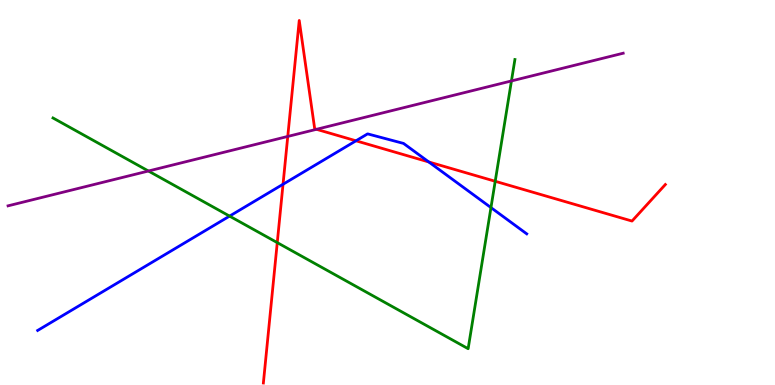[{'lines': ['blue', 'red'], 'intersections': [{'x': 3.65, 'y': 5.21}, {'x': 4.59, 'y': 6.34}, {'x': 5.53, 'y': 5.79}]}, {'lines': ['green', 'red'], 'intersections': [{'x': 3.58, 'y': 3.7}, {'x': 6.39, 'y': 5.29}]}, {'lines': ['purple', 'red'], 'intersections': [{'x': 3.71, 'y': 6.46}, {'x': 4.08, 'y': 6.64}]}, {'lines': ['blue', 'green'], 'intersections': [{'x': 2.96, 'y': 4.39}, {'x': 6.33, 'y': 4.61}]}, {'lines': ['blue', 'purple'], 'intersections': []}, {'lines': ['green', 'purple'], 'intersections': [{'x': 1.92, 'y': 5.56}, {'x': 6.6, 'y': 7.9}]}]